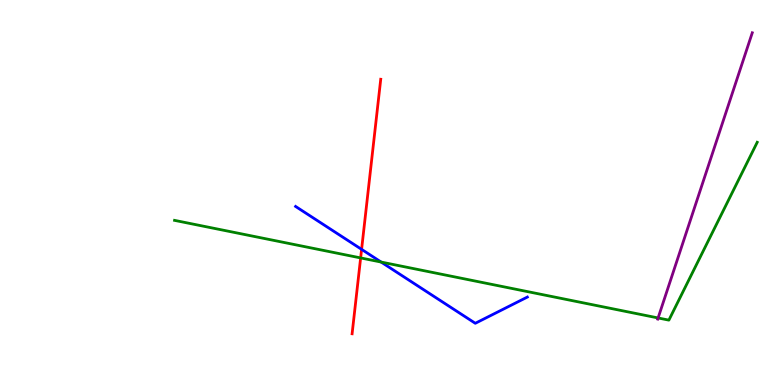[{'lines': ['blue', 'red'], 'intersections': [{'x': 4.67, 'y': 3.52}]}, {'lines': ['green', 'red'], 'intersections': [{'x': 4.65, 'y': 3.3}]}, {'lines': ['purple', 'red'], 'intersections': []}, {'lines': ['blue', 'green'], 'intersections': [{'x': 4.92, 'y': 3.19}]}, {'lines': ['blue', 'purple'], 'intersections': []}, {'lines': ['green', 'purple'], 'intersections': [{'x': 8.49, 'y': 1.74}]}]